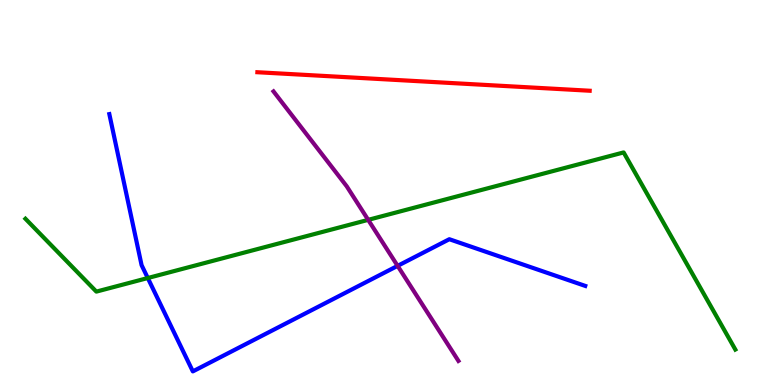[{'lines': ['blue', 'red'], 'intersections': []}, {'lines': ['green', 'red'], 'intersections': []}, {'lines': ['purple', 'red'], 'intersections': []}, {'lines': ['blue', 'green'], 'intersections': [{'x': 1.91, 'y': 2.78}]}, {'lines': ['blue', 'purple'], 'intersections': [{'x': 5.13, 'y': 3.09}]}, {'lines': ['green', 'purple'], 'intersections': [{'x': 4.75, 'y': 4.29}]}]